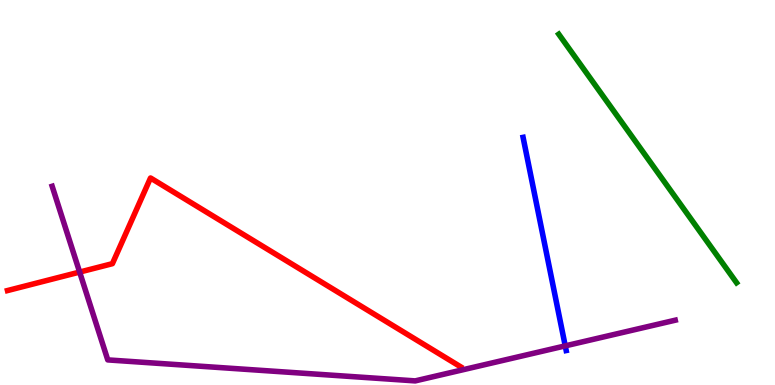[{'lines': ['blue', 'red'], 'intersections': []}, {'lines': ['green', 'red'], 'intersections': []}, {'lines': ['purple', 'red'], 'intersections': [{'x': 1.03, 'y': 2.93}]}, {'lines': ['blue', 'green'], 'intersections': []}, {'lines': ['blue', 'purple'], 'intersections': [{'x': 7.29, 'y': 1.02}]}, {'lines': ['green', 'purple'], 'intersections': []}]